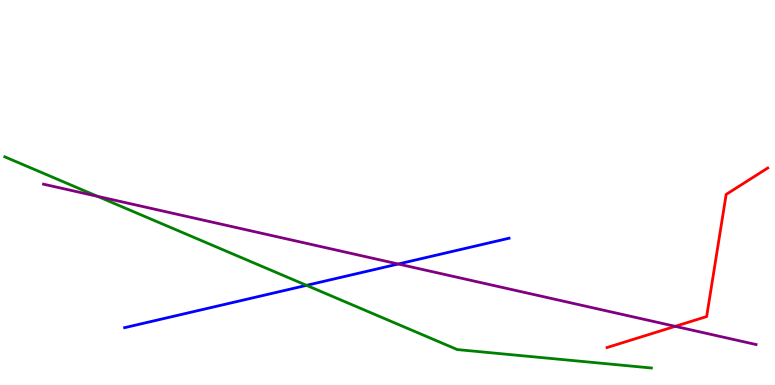[{'lines': ['blue', 'red'], 'intersections': []}, {'lines': ['green', 'red'], 'intersections': []}, {'lines': ['purple', 'red'], 'intersections': [{'x': 8.71, 'y': 1.52}]}, {'lines': ['blue', 'green'], 'intersections': [{'x': 3.96, 'y': 2.59}]}, {'lines': ['blue', 'purple'], 'intersections': [{'x': 5.14, 'y': 3.14}]}, {'lines': ['green', 'purple'], 'intersections': [{'x': 1.26, 'y': 4.9}]}]